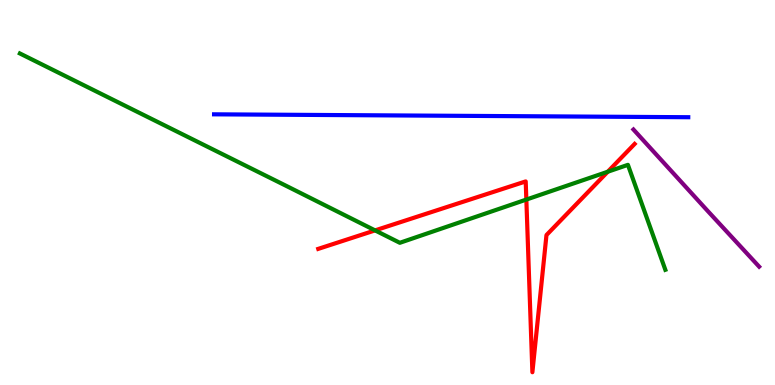[{'lines': ['blue', 'red'], 'intersections': []}, {'lines': ['green', 'red'], 'intersections': [{'x': 4.84, 'y': 4.02}, {'x': 6.79, 'y': 4.82}, {'x': 7.84, 'y': 5.54}]}, {'lines': ['purple', 'red'], 'intersections': []}, {'lines': ['blue', 'green'], 'intersections': []}, {'lines': ['blue', 'purple'], 'intersections': []}, {'lines': ['green', 'purple'], 'intersections': []}]